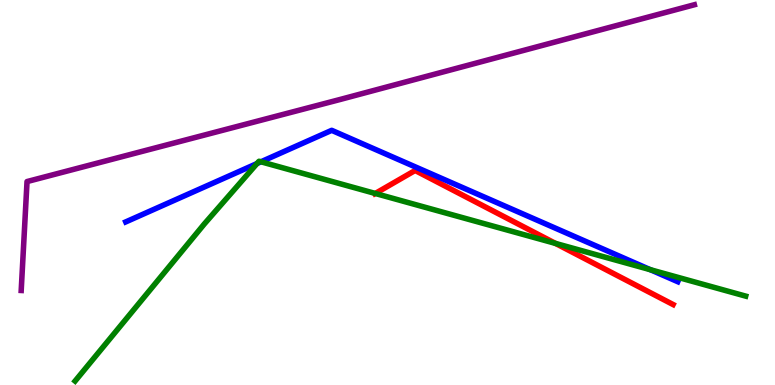[{'lines': ['blue', 'red'], 'intersections': []}, {'lines': ['green', 'red'], 'intersections': [{'x': 4.84, 'y': 4.97}, {'x': 7.17, 'y': 3.68}]}, {'lines': ['purple', 'red'], 'intersections': []}, {'lines': ['blue', 'green'], 'intersections': [{'x': 3.32, 'y': 5.75}, {'x': 3.37, 'y': 5.8}, {'x': 8.39, 'y': 2.99}]}, {'lines': ['blue', 'purple'], 'intersections': []}, {'lines': ['green', 'purple'], 'intersections': []}]